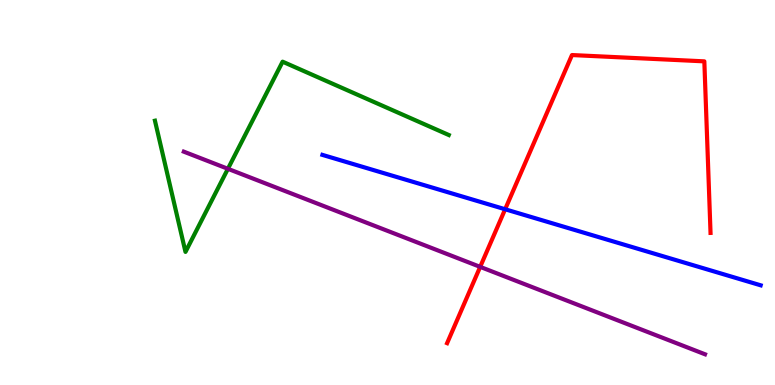[{'lines': ['blue', 'red'], 'intersections': [{'x': 6.52, 'y': 4.56}]}, {'lines': ['green', 'red'], 'intersections': []}, {'lines': ['purple', 'red'], 'intersections': [{'x': 6.2, 'y': 3.07}]}, {'lines': ['blue', 'green'], 'intersections': []}, {'lines': ['blue', 'purple'], 'intersections': []}, {'lines': ['green', 'purple'], 'intersections': [{'x': 2.94, 'y': 5.62}]}]